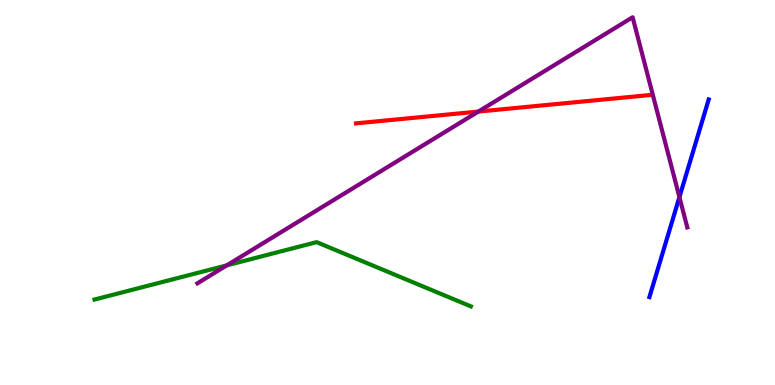[{'lines': ['blue', 'red'], 'intersections': []}, {'lines': ['green', 'red'], 'intersections': []}, {'lines': ['purple', 'red'], 'intersections': [{'x': 6.17, 'y': 7.1}]}, {'lines': ['blue', 'green'], 'intersections': []}, {'lines': ['blue', 'purple'], 'intersections': [{'x': 8.77, 'y': 4.88}]}, {'lines': ['green', 'purple'], 'intersections': [{'x': 2.93, 'y': 3.11}]}]